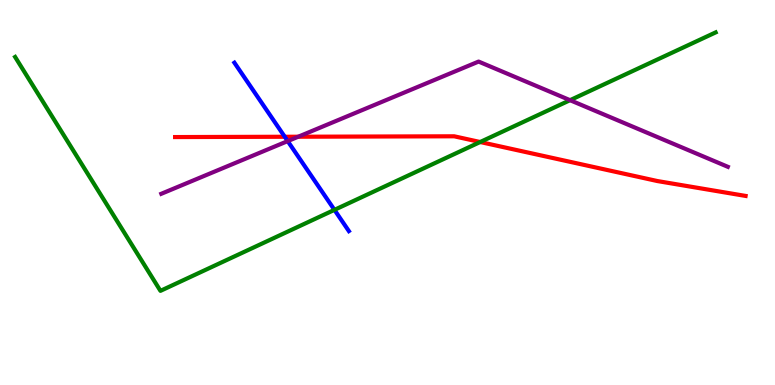[{'lines': ['blue', 'red'], 'intersections': [{'x': 3.67, 'y': 6.45}]}, {'lines': ['green', 'red'], 'intersections': [{'x': 6.2, 'y': 6.31}]}, {'lines': ['purple', 'red'], 'intersections': [{'x': 3.85, 'y': 6.45}]}, {'lines': ['blue', 'green'], 'intersections': [{'x': 4.32, 'y': 4.55}]}, {'lines': ['blue', 'purple'], 'intersections': [{'x': 3.71, 'y': 6.33}]}, {'lines': ['green', 'purple'], 'intersections': [{'x': 7.36, 'y': 7.4}]}]